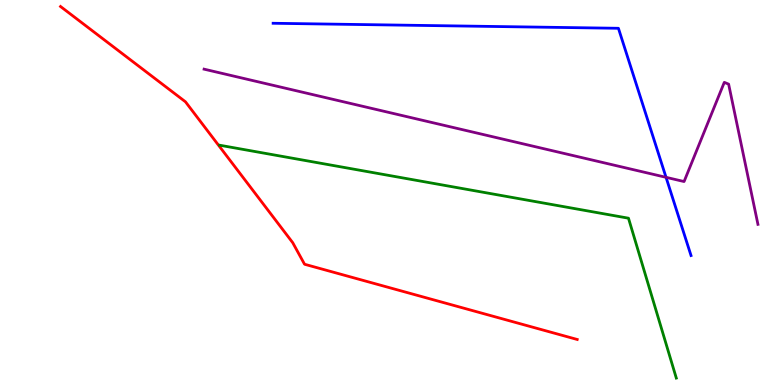[{'lines': ['blue', 'red'], 'intersections': []}, {'lines': ['green', 'red'], 'intersections': []}, {'lines': ['purple', 'red'], 'intersections': []}, {'lines': ['blue', 'green'], 'intersections': []}, {'lines': ['blue', 'purple'], 'intersections': [{'x': 8.59, 'y': 5.39}]}, {'lines': ['green', 'purple'], 'intersections': []}]